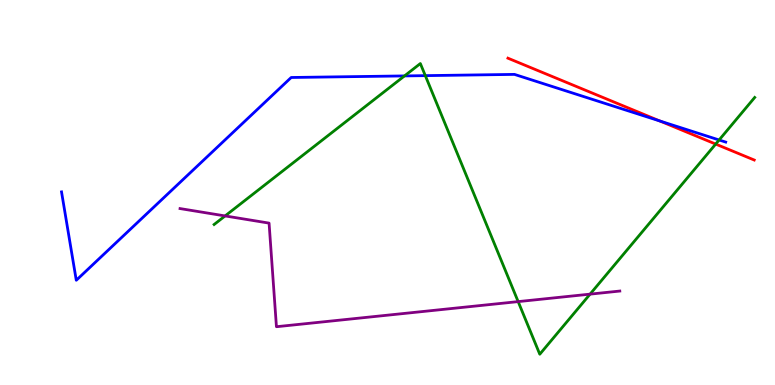[{'lines': ['blue', 'red'], 'intersections': [{'x': 8.51, 'y': 6.86}]}, {'lines': ['green', 'red'], 'intersections': [{'x': 9.23, 'y': 6.26}]}, {'lines': ['purple', 'red'], 'intersections': []}, {'lines': ['blue', 'green'], 'intersections': [{'x': 5.22, 'y': 8.03}, {'x': 5.49, 'y': 8.04}, {'x': 9.28, 'y': 6.36}]}, {'lines': ['blue', 'purple'], 'intersections': []}, {'lines': ['green', 'purple'], 'intersections': [{'x': 2.9, 'y': 4.39}, {'x': 6.69, 'y': 2.17}, {'x': 7.61, 'y': 2.36}]}]